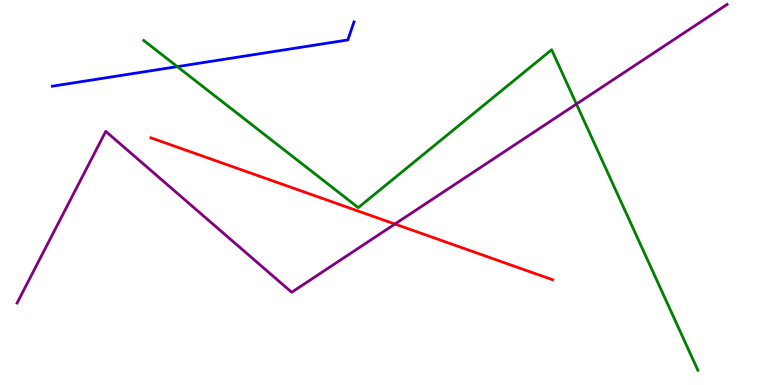[{'lines': ['blue', 'red'], 'intersections': []}, {'lines': ['green', 'red'], 'intersections': []}, {'lines': ['purple', 'red'], 'intersections': [{'x': 5.1, 'y': 4.18}]}, {'lines': ['blue', 'green'], 'intersections': [{'x': 2.29, 'y': 8.27}]}, {'lines': ['blue', 'purple'], 'intersections': []}, {'lines': ['green', 'purple'], 'intersections': [{'x': 7.44, 'y': 7.3}]}]